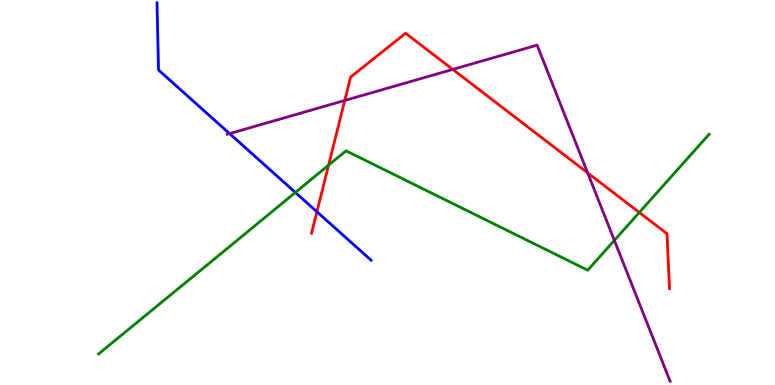[{'lines': ['blue', 'red'], 'intersections': [{'x': 4.09, 'y': 4.5}]}, {'lines': ['green', 'red'], 'intersections': [{'x': 4.24, 'y': 5.71}, {'x': 8.25, 'y': 4.48}]}, {'lines': ['purple', 'red'], 'intersections': [{'x': 4.45, 'y': 7.39}, {'x': 5.84, 'y': 8.2}, {'x': 7.58, 'y': 5.51}]}, {'lines': ['blue', 'green'], 'intersections': [{'x': 3.81, 'y': 5.0}]}, {'lines': ['blue', 'purple'], 'intersections': [{'x': 2.96, 'y': 6.53}]}, {'lines': ['green', 'purple'], 'intersections': [{'x': 7.93, 'y': 3.76}]}]